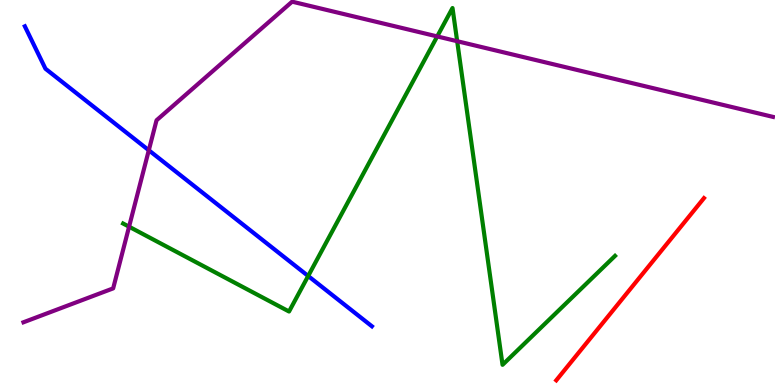[{'lines': ['blue', 'red'], 'intersections': []}, {'lines': ['green', 'red'], 'intersections': []}, {'lines': ['purple', 'red'], 'intersections': []}, {'lines': ['blue', 'green'], 'intersections': [{'x': 3.98, 'y': 2.83}]}, {'lines': ['blue', 'purple'], 'intersections': [{'x': 1.92, 'y': 6.1}]}, {'lines': ['green', 'purple'], 'intersections': [{'x': 1.67, 'y': 4.11}, {'x': 5.64, 'y': 9.05}, {'x': 5.9, 'y': 8.93}]}]